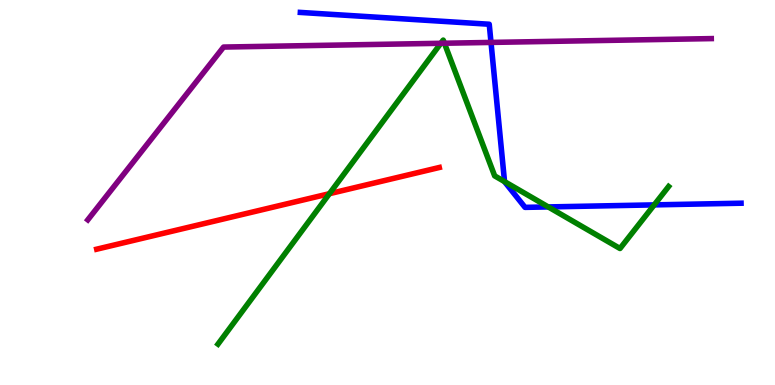[{'lines': ['blue', 'red'], 'intersections': []}, {'lines': ['green', 'red'], 'intersections': [{'x': 4.25, 'y': 4.97}]}, {'lines': ['purple', 'red'], 'intersections': []}, {'lines': ['blue', 'green'], 'intersections': [{'x': 6.51, 'y': 5.28}, {'x': 7.07, 'y': 4.63}, {'x': 8.44, 'y': 4.68}]}, {'lines': ['blue', 'purple'], 'intersections': [{'x': 6.34, 'y': 8.9}]}, {'lines': ['green', 'purple'], 'intersections': [{'x': 5.69, 'y': 8.88}, {'x': 5.73, 'y': 8.88}]}]